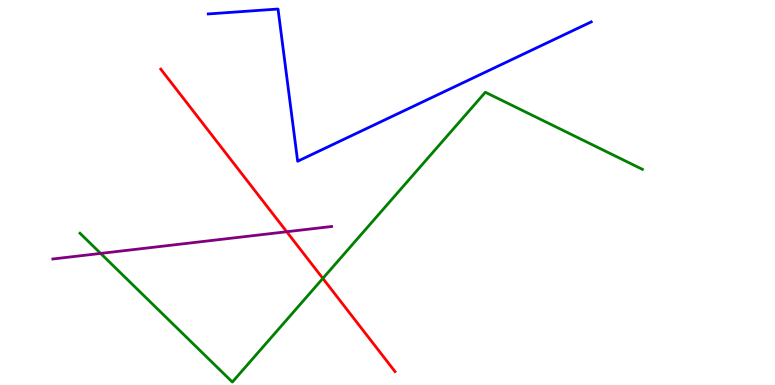[{'lines': ['blue', 'red'], 'intersections': []}, {'lines': ['green', 'red'], 'intersections': [{'x': 4.17, 'y': 2.77}]}, {'lines': ['purple', 'red'], 'intersections': [{'x': 3.7, 'y': 3.98}]}, {'lines': ['blue', 'green'], 'intersections': []}, {'lines': ['blue', 'purple'], 'intersections': []}, {'lines': ['green', 'purple'], 'intersections': [{'x': 1.3, 'y': 3.42}]}]